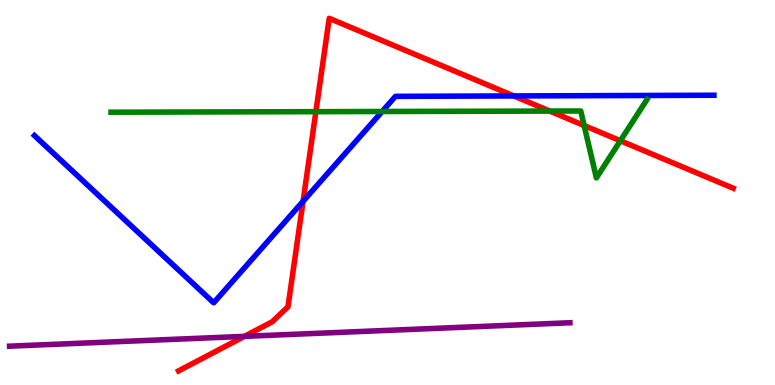[{'lines': ['blue', 'red'], 'intersections': [{'x': 3.91, 'y': 4.77}, {'x': 6.63, 'y': 7.51}]}, {'lines': ['green', 'red'], 'intersections': [{'x': 4.08, 'y': 7.1}, {'x': 7.09, 'y': 7.11}, {'x': 7.54, 'y': 6.74}, {'x': 8.0, 'y': 6.34}]}, {'lines': ['purple', 'red'], 'intersections': [{'x': 3.15, 'y': 1.26}]}, {'lines': ['blue', 'green'], 'intersections': [{'x': 4.93, 'y': 7.1}]}, {'lines': ['blue', 'purple'], 'intersections': []}, {'lines': ['green', 'purple'], 'intersections': []}]